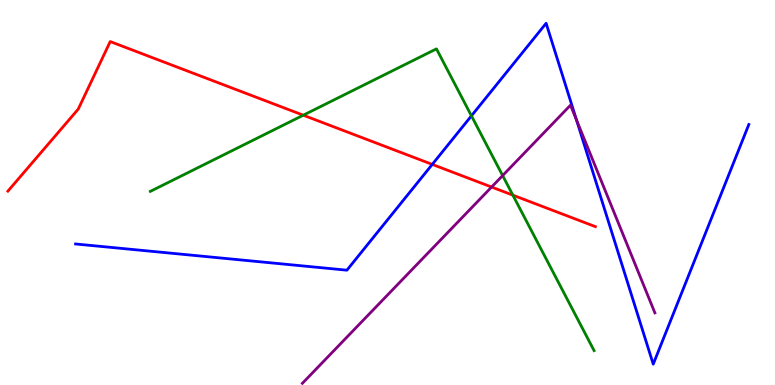[{'lines': ['blue', 'red'], 'intersections': [{'x': 5.58, 'y': 5.73}]}, {'lines': ['green', 'red'], 'intersections': [{'x': 3.91, 'y': 7.01}, {'x': 6.62, 'y': 4.93}]}, {'lines': ['purple', 'red'], 'intersections': [{'x': 6.34, 'y': 5.14}]}, {'lines': ['blue', 'green'], 'intersections': [{'x': 6.08, 'y': 6.99}]}, {'lines': ['blue', 'purple'], 'intersections': [{'x': 7.44, 'y': 6.88}]}, {'lines': ['green', 'purple'], 'intersections': [{'x': 6.49, 'y': 5.44}]}]